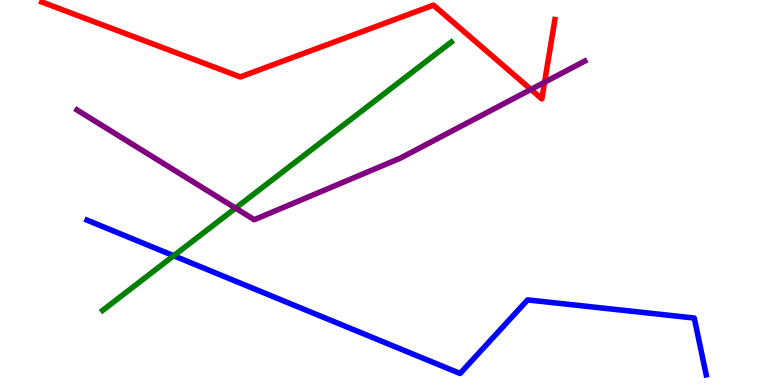[{'lines': ['blue', 'red'], 'intersections': []}, {'lines': ['green', 'red'], 'intersections': []}, {'lines': ['purple', 'red'], 'intersections': [{'x': 6.85, 'y': 7.68}, {'x': 7.03, 'y': 7.86}]}, {'lines': ['blue', 'green'], 'intersections': [{'x': 2.24, 'y': 3.36}]}, {'lines': ['blue', 'purple'], 'intersections': []}, {'lines': ['green', 'purple'], 'intersections': [{'x': 3.04, 'y': 4.59}]}]